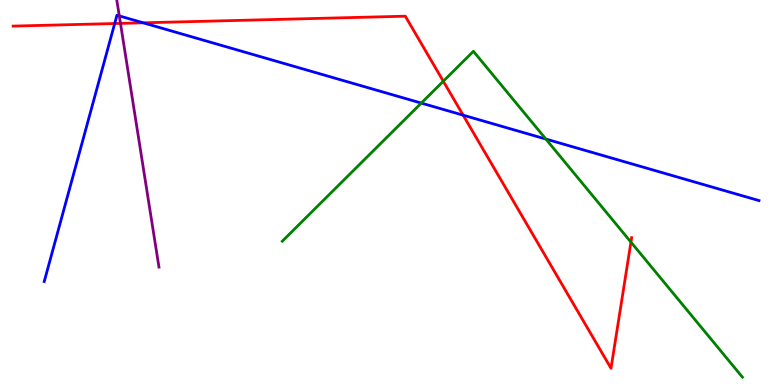[{'lines': ['blue', 'red'], 'intersections': [{'x': 1.48, 'y': 9.39}, {'x': 1.85, 'y': 9.41}, {'x': 5.98, 'y': 7.01}]}, {'lines': ['green', 'red'], 'intersections': [{'x': 5.72, 'y': 7.89}, {'x': 8.14, 'y': 3.71}]}, {'lines': ['purple', 'red'], 'intersections': [{'x': 1.55, 'y': 9.39}]}, {'lines': ['blue', 'green'], 'intersections': [{'x': 5.44, 'y': 7.32}, {'x': 7.04, 'y': 6.39}]}, {'lines': ['blue', 'purple'], 'intersections': [{'x': 1.54, 'y': 9.59}]}, {'lines': ['green', 'purple'], 'intersections': []}]